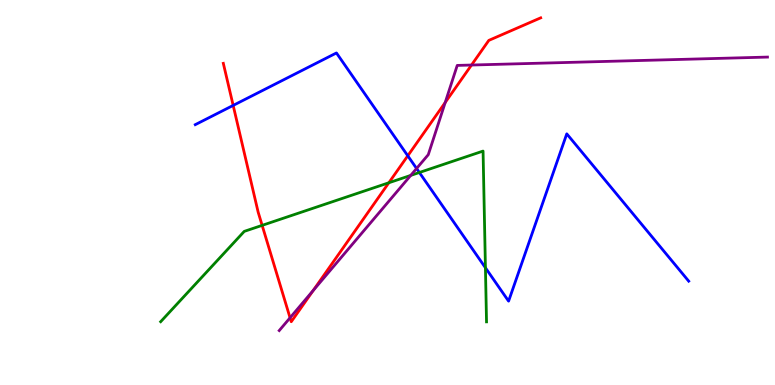[{'lines': ['blue', 'red'], 'intersections': [{'x': 3.01, 'y': 7.26}, {'x': 5.26, 'y': 5.95}]}, {'lines': ['green', 'red'], 'intersections': [{'x': 3.38, 'y': 4.15}, {'x': 5.02, 'y': 5.25}]}, {'lines': ['purple', 'red'], 'intersections': [{'x': 3.74, 'y': 1.75}, {'x': 4.04, 'y': 2.46}, {'x': 5.74, 'y': 7.34}, {'x': 6.08, 'y': 8.31}]}, {'lines': ['blue', 'green'], 'intersections': [{'x': 5.41, 'y': 5.52}, {'x': 6.26, 'y': 3.05}]}, {'lines': ['blue', 'purple'], 'intersections': [{'x': 5.38, 'y': 5.62}]}, {'lines': ['green', 'purple'], 'intersections': [{'x': 5.3, 'y': 5.44}]}]